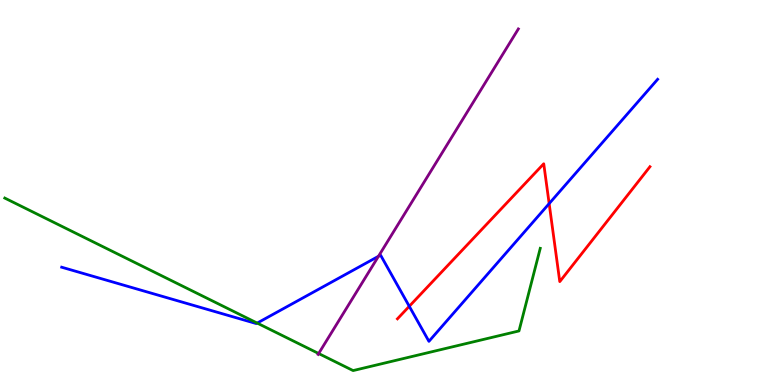[{'lines': ['blue', 'red'], 'intersections': [{'x': 5.28, 'y': 2.04}, {'x': 7.09, 'y': 4.71}]}, {'lines': ['green', 'red'], 'intersections': []}, {'lines': ['purple', 'red'], 'intersections': []}, {'lines': ['blue', 'green'], 'intersections': [{'x': 3.32, 'y': 1.61}]}, {'lines': ['blue', 'purple'], 'intersections': [{'x': 4.88, 'y': 3.34}]}, {'lines': ['green', 'purple'], 'intersections': [{'x': 4.11, 'y': 0.818}]}]